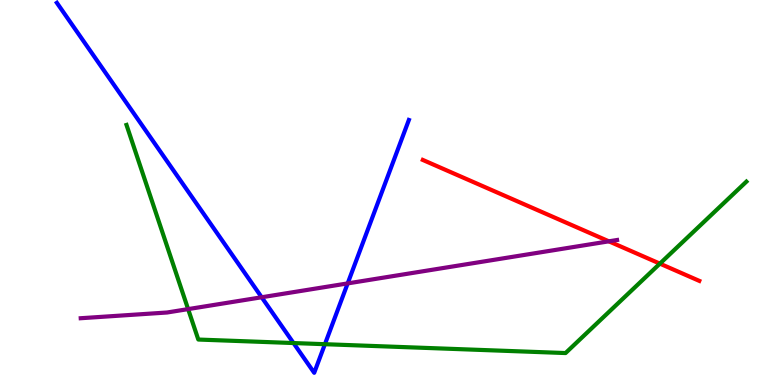[{'lines': ['blue', 'red'], 'intersections': []}, {'lines': ['green', 'red'], 'intersections': [{'x': 8.51, 'y': 3.15}]}, {'lines': ['purple', 'red'], 'intersections': [{'x': 7.86, 'y': 3.73}]}, {'lines': ['blue', 'green'], 'intersections': [{'x': 3.79, 'y': 1.09}, {'x': 4.19, 'y': 1.06}]}, {'lines': ['blue', 'purple'], 'intersections': [{'x': 3.38, 'y': 2.28}, {'x': 4.49, 'y': 2.64}]}, {'lines': ['green', 'purple'], 'intersections': [{'x': 2.43, 'y': 1.97}]}]